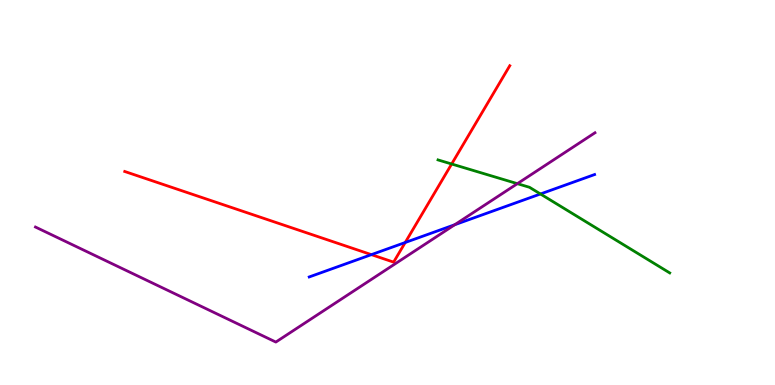[{'lines': ['blue', 'red'], 'intersections': [{'x': 4.79, 'y': 3.39}, {'x': 5.23, 'y': 3.7}]}, {'lines': ['green', 'red'], 'intersections': [{'x': 5.83, 'y': 5.74}]}, {'lines': ['purple', 'red'], 'intersections': []}, {'lines': ['blue', 'green'], 'intersections': [{'x': 6.97, 'y': 4.96}]}, {'lines': ['blue', 'purple'], 'intersections': [{'x': 5.87, 'y': 4.16}]}, {'lines': ['green', 'purple'], 'intersections': [{'x': 6.68, 'y': 5.23}]}]